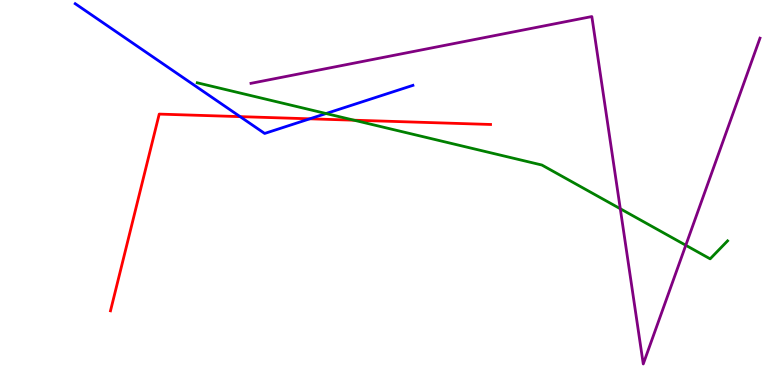[{'lines': ['blue', 'red'], 'intersections': [{'x': 3.1, 'y': 6.97}, {'x': 4.0, 'y': 6.91}]}, {'lines': ['green', 'red'], 'intersections': [{'x': 4.57, 'y': 6.88}]}, {'lines': ['purple', 'red'], 'intersections': []}, {'lines': ['blue', 'green'], 'intersections': [{'x': 4.21, 'y': 7.05}]}, {'lines': ['blue', 'purple'], 'intersections': []}, {'lines': ['green', 'purple'], 'intersections': [{'x': 8.0, 'y': 4.58}, {'x': 8.85, 'y': 3.63}]}]